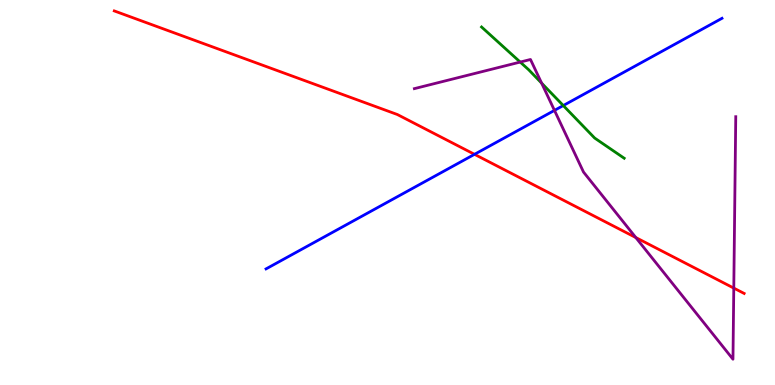[{'lines': ['blue', 'red'], 'intersections': [{'x': 6.12, 'y': 5.99}]}, {'lines': ['green', 'red'], 'intersections': []}, {'lines': ['purple', 'red'], 'intersections': [{'x': 8.2, 'y': 3.83}, {'x': 9.47, 'y': 2.52}]}, {'lines': ['blue', 'green'], 'intersections': [{'x': 7.27, 'y': 7.26}]}, {'lines': ['blue', 'purple'], 'intersections': [{'x': 7.15, 'y': 7.13}]}, {'lines': ['green', 'purple'], 'intersections': [{'x': 6.71, 'y': 8.39}, {'x': 6.99, 'y': 7.84}]}]